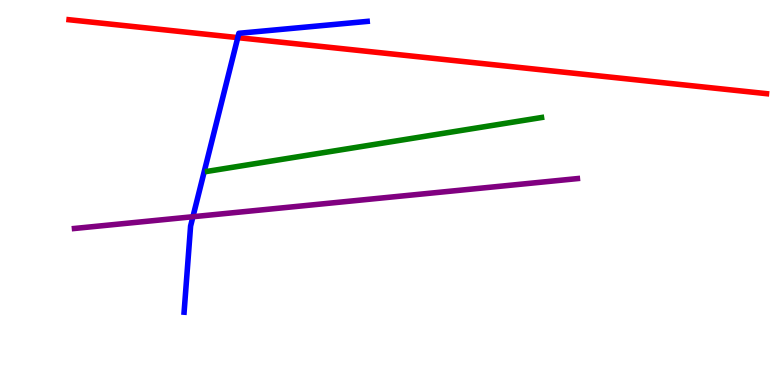[{'lines': ['blue', 'red'], 'intersections': [{'x': 3.07, 'y': 9.02}]}, {'lines': ['green', 'red'], 'intersections': []}, {'lines': ['purple', 'red'], 'intersections': []}, {'lines': ['blue', 'green'], 'intersections': []}, {'lines': ['blue', 'purple'], 'intersections': [{'x': 2.49, 'y': 4.37}]}, {'lines': ['green', 'purple'], 'intersections': []}]